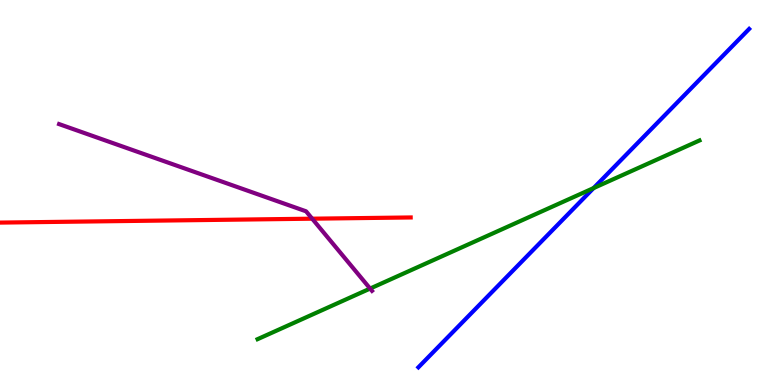[{'lines': ['blue', 'red'], 'intersections': []}, {'lines': ['green', 'red'], 'intersections': []}, {'lines': ['purple', 'red'], 'intersections': [{'x': 4.03, 'y': 4.32}]}, {'lines': ['blue', 'green'], 'intersections': [{'x': 7.66, 'y': 5.11}]}, {'lines': ['blue', 'purple'], 'intersections': []}, {'lines': ['green', 'purple'], 'intersections': [{'x': 4.78, 'y': 2.5}]}]